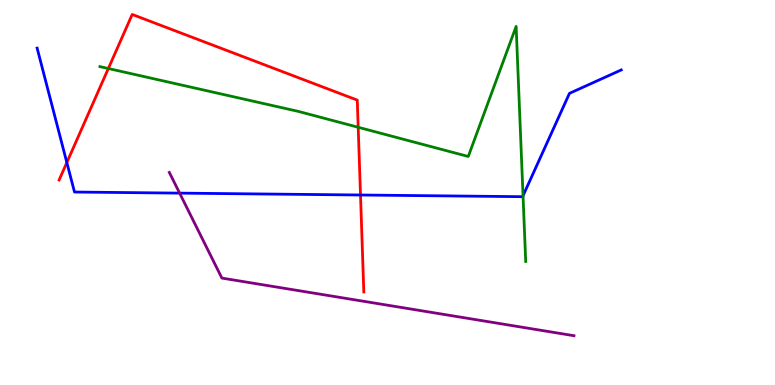[{'lines': ['blue', 'red'], 'intersections': [{'x': 0.862, 'y': 5.78}, {'x': 4.65, 'y': 4.93}]}, {'lines': ['green', 'red'], 'intersections': [{'x': 1.4, 'y': 8.22}, {'x': 4.62, 'y': 6.69}]}, {'lines': ['purple', 'red'], 'intersections': []}, {'lines': ['blue', 'green'], 'intersections': [{'x': 6.75, 'y': 4.92}]}, {'lines': ['blue', 'purple'], 'intersections': [{'x': 2.32, 'y': 4.98}]}, {'lines': ['green', 'purple'], 'intersections': []}]